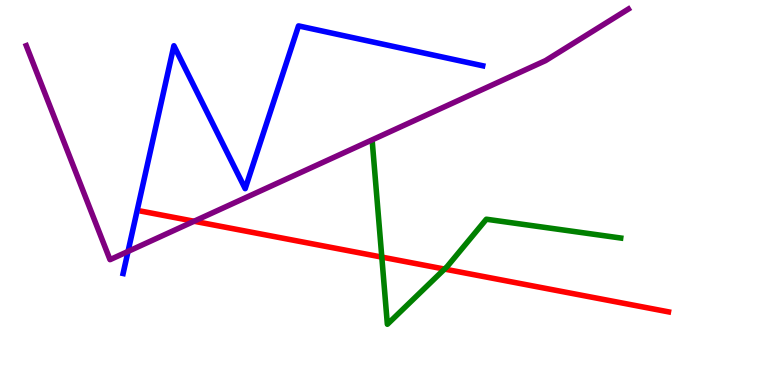[{'lines': ['blue', 'red'], 'intersections': []}, {'lines': ['green', 'red'], 'intersections': [{'x': 4.93, 'y': 3.32}, {'x': 5.74, 'y': 3.01}]}, {'lines': ['purple', 'red'], 'intersections': [{'x': 2.5, 'y': 4.25}]}, {'lines': ['blue', 'green'], 'intersections': []}, {'lines': ['blue', 'purple'], 'intersections': [{'x': 1.65, 'y': 3.47}]}, {'lines': ['green', 'purple'], 'intersections': []}]